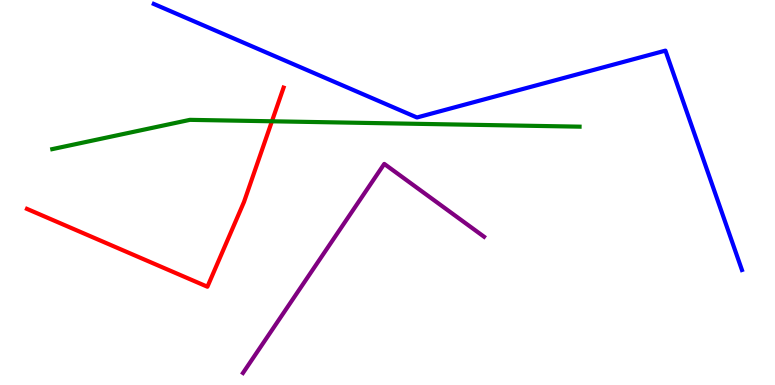[{'lines': ['blue', 'red'], 'intersections': []}, {'lines': ['green', 'red'], 'intersections': [{'x': 3.51, 'y': 6.85}]}, {'lines': ['purple', 'red'], 'intersections': []}, {'lines': ['blue', 'green'], 'intersections': []}, {'lines': ['blue', 'purple'], 'intersections': []}, {'lines': ['green', 'purple'], 'intersections': []}]